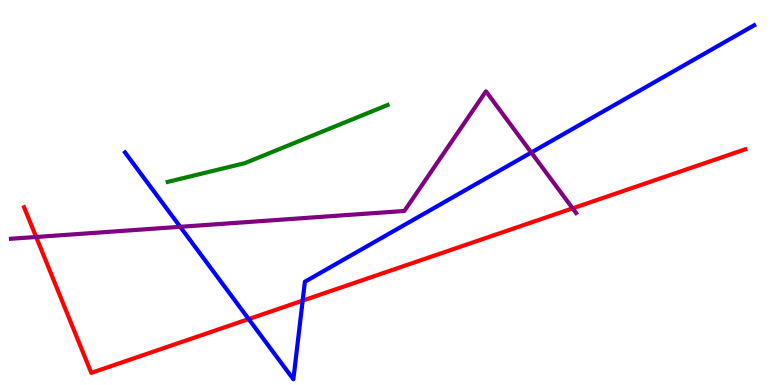[{'lines': ['blue', 'red'], 'intersections': [{'x': 3.21, 'y': 1.71}, {'x': 3.91, 'y': 2.19}]}, {'lines': ['green', 'red'], 'intersections': []}, {'lines': ['purple', 'red'], 'intersections': [{'x': 0.466, 'y': 3.84}, {'x': 7.39, 'y': 4.59}]}, {'lines': ['blue', 'green'], 'intersections': []}, {'lines': ['blue', 'purple'], 'intersections': [{'x': 2.33, 'y': 4.11}, {'x': 6.86, 'y': 6.04}]}, {'lines': ['green', 'purple'], 'intersections': []}]